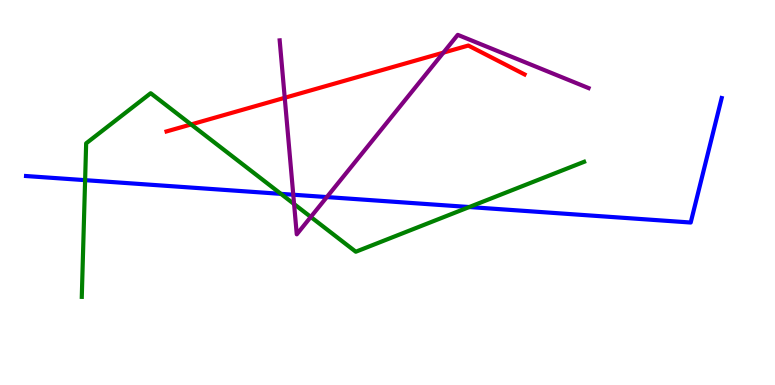[{'lines': ['blue', 'red'], 'intersections': []}, {'lines': ['green', 'red'], 'intersections': [{'x': 2.47, 'y': 6.77}]}, {'lines': ['purple', 'red'], 'intersections': [{'x': 3.67, 'y': 7.46}, {'x': 5.72, 'y': 8.63}]}, {'lines': ['blue', 'green'], 'intersections': [{'x': 1.1, 'y': 5.32}, {'x': 3.62, 'y': 4.96}, {'x': 6.06, 'y': 4.62}]}, {'lines': ['blue', 'purple'], 'intersections': [{'x': 3.78, 'y': 4.94}, {'x': 4.22, 'y': 4.88}]}, {'lines': ['green', 'purple'], 'intersections': [{'x': 3.79, 'y': 4.7}, {'x': 4.01, 'y': 4.36}]}]